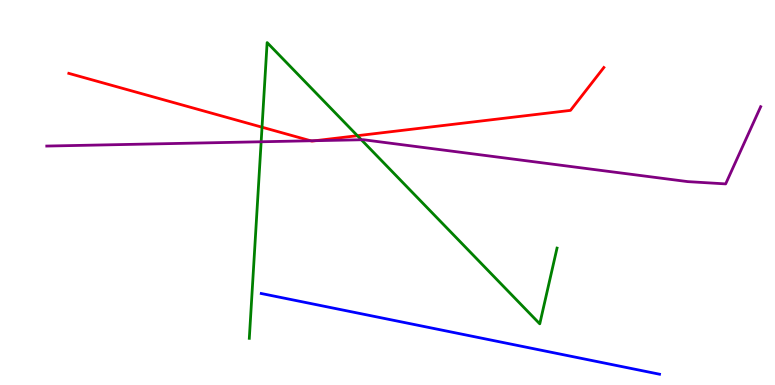[{'lines': ['blue', 'red'], 'intersections': []}, {'lines': ['green', 'red'], 'intersections': [{'x': 3.38, 'y': 6.7}, {'x': 4.61, 'y': 6.48}]}, {'lines': ['purple', 'red'], 'intersections': [{'x': 4.01, 'y': 6.34}, {'x': 4.07, 'y': 6.35}]}, {'lines': ['blue', 'green'], 'intersections': []}, {'lines': ['blue', 'purple'], 'intersections': []}, {'lines': ['green', 'purple'], 'intersections': [{'x': 3.37, 'y': 6.32}, {'x': 4.66, 'y': 6.37}]}]